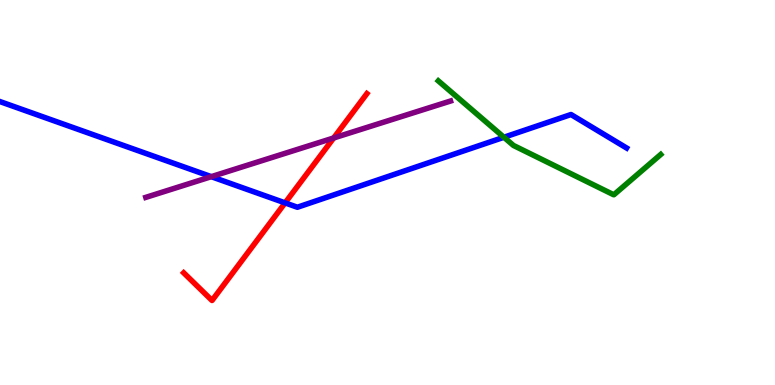[{'lines': ['blue', 'red'], 'intersections': [{'x': 3.68, 'y': 4.73}]}, {'lines': ['green', 'red'], 'intersections': []}, {'lines': ['purple', 'red'], 'intersections': [{'x': 4.31, 'y': 6.42}]}, {'lines': ['blue', 'green'], 'intersections': [{'x': 6.5, 'y': 6.43}]}, {'lines': ['blue', 'purple'], 'intersections': [{'x': 2.73, 'y': 5.41}]}, {'lines': ['green', 'purple'], 'intersections': []}]